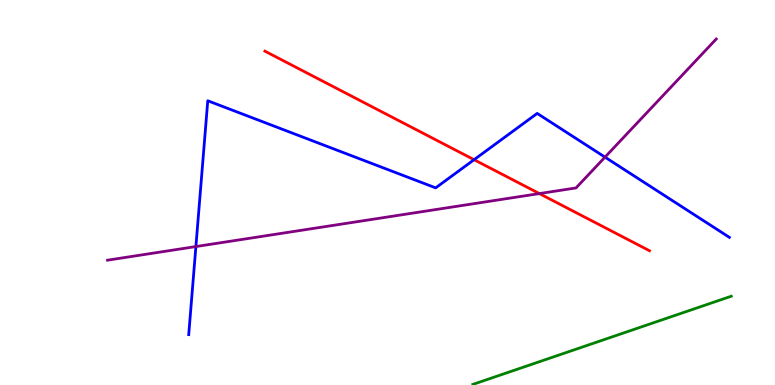[{'lines': ['blue', 'red'], 'intersections': [{'x': 6.12, 'y': 5.85}]}, {'lines': ['green', 'red'], 'intersections': []}, {'lines': ['purple', 'red'], 'intersections': [{'x': 6.96, 'y': 4.97}]}, {'lines': ['blue', 'green'], 'intersections': []}, {'lines': ['blue', 'purple'], 'intersections': [{'x': 2.53, 'y': 3.6}, {'x': 7.81, 'y': 5.92}]}, {'lines': ['green', 'purple'], 'intersections': []}]